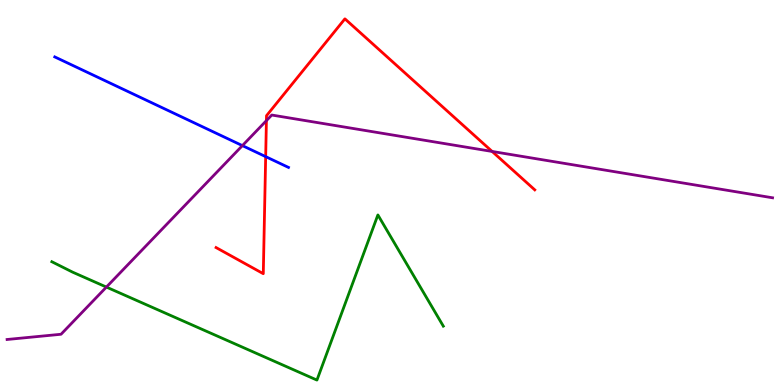[{'lines': ['blue', 'red'], 'intersections': [{'x': 3.43, 'y': 5.93}]}, {'lines': ['green', 'red'], 'intersections': []}, {'lines': ['purple', 'red'], 'intersections': [{'x': 3.44, 'y': 6.87}, {'x': 6.35, 'y': 6.07}]}, {'lines': ['blue', 'green'], 'intersections': []}, {'lines': ['blue', 'purple'], 'intersections': [{'x': 3.13, 'y': 6.22}]}, {'lines': ['green', 'purple'], 'intersections': [{'x': 1.37, 'y': 2.54}]}]